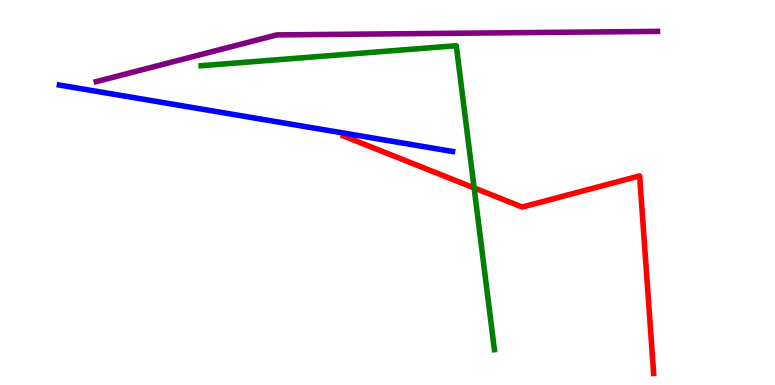[{'lines': ['blue', 'red'], 'intersections': []}, {'lines': ['green', 'red'], 'intersections': [{'x': 6.12, 'y': 5.12}]}, {'lines': ['purple', 'red'], 'intersections': []}, {'lines': ['blue', 'green'], 'intersections': []}, {'lines': ['blue', 'purple'], 'intersections': []}, {'lines': ['green', 'purple'], 'intersections': []}]